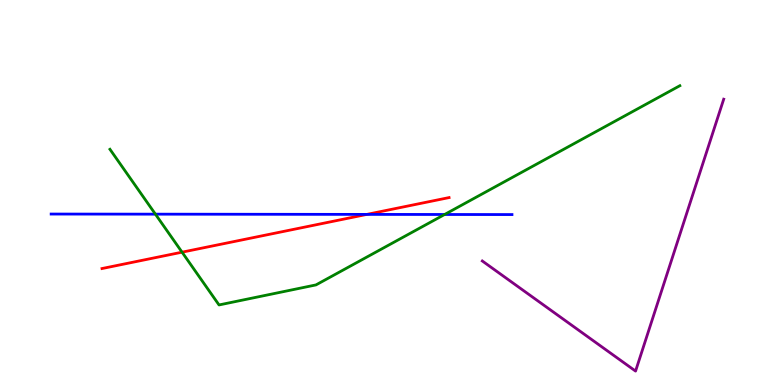[{'lines': ['blue', 'red'], 'intersections': [{'x': 4.73, 'y': 4.43}]}, {'lines': ['green', 'red'], 'intersections': [{'x': 2.35, 'y': 3.45}]}, {'lines': ['purple', 'red'], 'intersections': []}, {'lines': ['blue', 'green'], 'intersections': [{'x': 2.01, 'y': 4.44}, {'x': 5.74, 'y': 4.43}]}, {'lines': ['blue', 'purple'], 'intersections': []}, {'lines': ['green', 'purple'], 'intersections': []}]